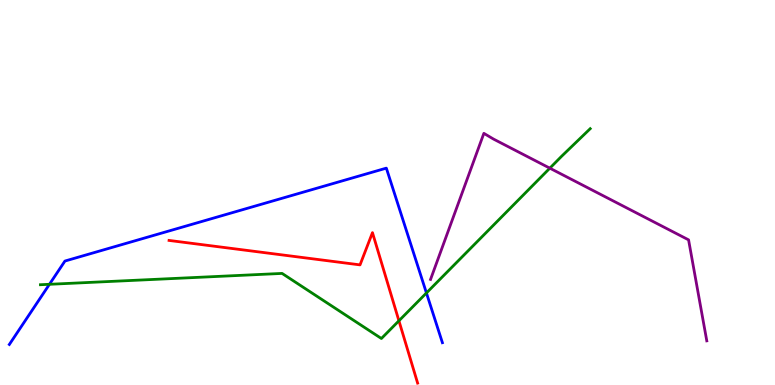[{'lines': ['blue', 'red'], 'intersections': []}, {'lines': ['green', 'red'], 'intersections': [{'x': 5.15, 'y': 1.67}]}, {'lines': ['purple', 'red'], 'intersections': []}, {'lines': ['blue', 'green'], 'intersections': [{'x': 0.638, 'y': 2.62}, {'x': 5.5, 'y': 2.39}]}, {'lines': ['blue', 'purple'], 'intersections': []}, {'lines': ['green', 'purple'], 'intersections': [{'x': 7.09, 'y': 5.63}]}]